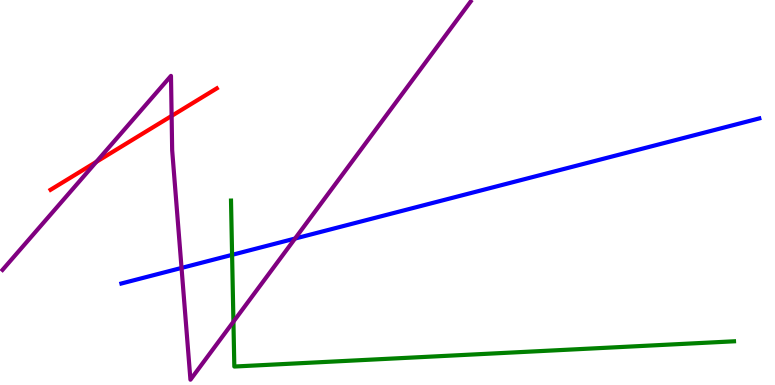[{'lines': ['blue', 'red'], 'intersections': []}, {'lines': ['green', 'red'], 'intersections': []}, {'lines': ['purple', 'red'], 'intersections': [{'x': 1.24, 'y': 5.8}, {'x': 2.21, 'y': 6.99}]}, {'lines': ['blue', 'green'], 'intersections': [{'x': 2.99, 'y': 3.38}]}, {'lines': ['blue', 'purple'], 'intersections': [{'x': 2.34, 'y': 3.04}, {'x': 3.81, 'y': 3.8}]}, {'lines': ['green', 'purple'], 'intersections': [{'x': 3.01, 'y': 1.64}]}]